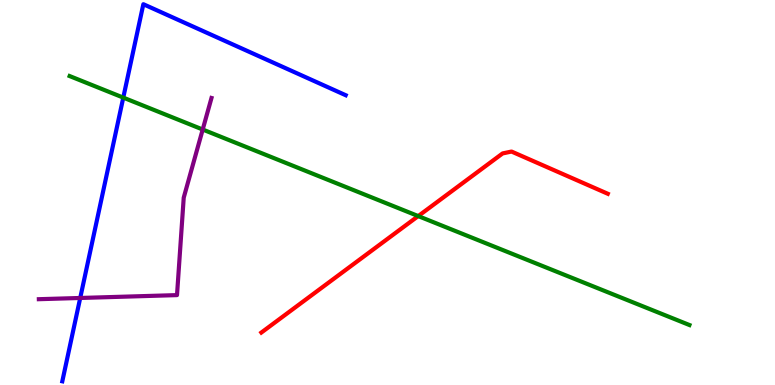[{'lines': ['blue', 'red'], 'intersections': []}, {'lines': ['green', 'red'], 'intersections': [{'x': 5.4, 'y': 4.39}]}, {'lines': ['purple', 'red'], 'intersections': []}, {'lines': ['blue', 'green'], 'intersections': [{'x': 1.59, 'y': 7.46}]}, {'lines': ['blue', 'purple'], 'intersections': [{'x': 1.04, 'y': 2.26}]}, {'lines': ['green', 'purple'], 'intersections': [{'x': 2.62, 'y': 6.64}]}]